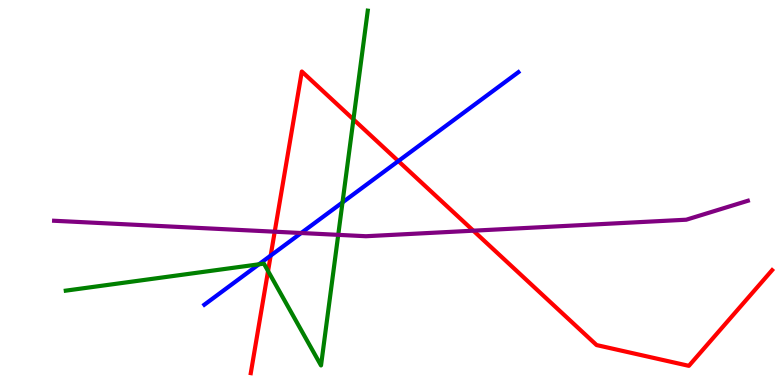[{'lines': ['blue', 'red'], 'intersections': [{'x': 3.49, 'y': 3.36}, {'x': 5.14, 'y': 5.82}]}, {'lines': ['green', 'red'], 'intersections': [{'x': 3.46, 'y': 2.96}, {'x': 4.56, 'y': 6.9}]}, {'lines': ['purple', 'red'], 'intersections': [{'x': 3.54, 'y': 3.98}, {'x': 6.11, 'y': 4.01}]}, {'lines': ['blue', 'green'], 'intersections': [{'x': 3.34, 'y': 3.13}, {'x': 4.42, 'y': 4.74}]}, {'lines': ['blue', 'purple'], 'intersections': [{'x': 3.89, 'y': 3.95}]}, {'lines': ['green', 'purple'], 'intersections': [{'x': 4.36, 'y': 3.9}]}]